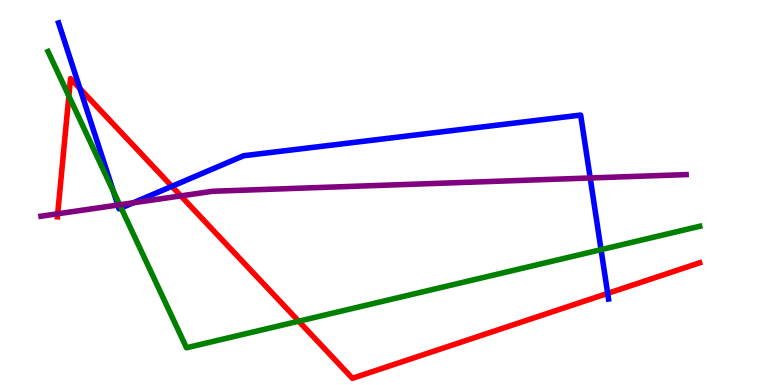[{'lines': ['blue', 'red'], 'intersections': [{'x': 1.03, 'y': 7.7}, {'x': 2.22, 'y': 5.16}, {'x': 7.84, 'y': 2.38}]}, {'lines': ['green', 'red'], 'intersections': [{'x': 0.888, 'y': 7.51}, {'x': 3.85, 'y': 1.66}]}, {'lines': ['purple', 'red'], 'intersections': [{'x': 0.744, 'y': 4.45}, {'x': 2.33, 'y': 4.91}]}, {'lines': ['blue', 'green'], 'intersections': [{'x': 1.46, 'y': 5.03}, {'x': 1.56, 'y': 4.6}, {'x': 7.76, 'y': 3.52}]}, {'lines': ['blue', 'purple'], 'intersections': [{'x': 1.52, 'y': 4.67}, {'x': 1.72, 'y': 4.73}, {'x': 7.62, 'y': 5.38}]}, {'lines': ['green', 'purple'], 'intersections': [{'x': 1.54, 'y': 4.68}]}]